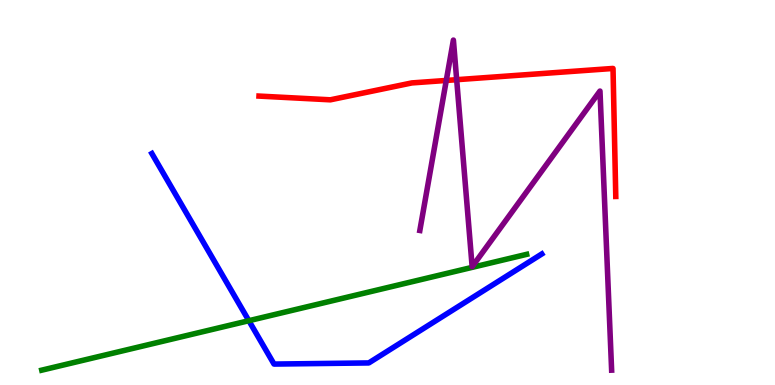[{'lines': ['blue', 'red'], 'intersections': []}, {'lines': ['green', 'red'], 'intersections': []}, {'lines': ['purple', 'red'], 'intersections': [{'x': 5.76, 'y': 7.91}, {'x': 5.89, 'y': 7.93}]}, {'lines': ['blue', 'green'], 'intersections': [{'x': 3.21, 'y': 1.67}]}, {'lines': ['blue', 'purple'], 'intersections': []}, {'lines': ['green', 'purple'], 'intersections': []}]